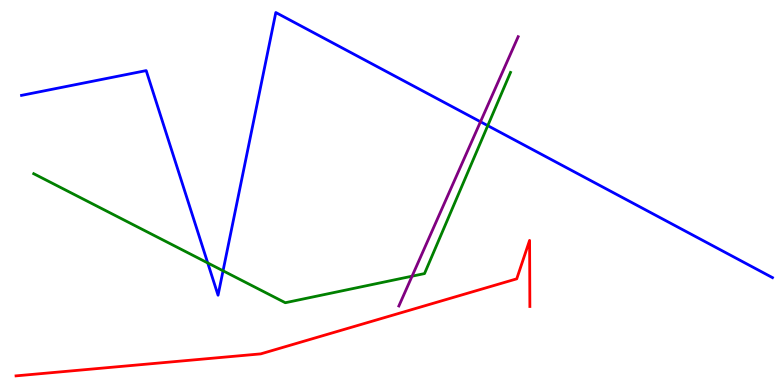[{'lines': ['blue', 'red'], 'intersections': []}, {'lines': ['green', 'red'], 'intersections': []}, {'lines': ['purple', 'red'], 'intersections': []}, {'lines': ['blue', 'green'], 'intersections': [{'x': 2.68, 'y': 3.17}, {'x': 2.88, 'y': 2.97}, {'x': 6.29, 'y': 6.74}]}, {'lines': ['blue', 'purple'], 'intersections': [{'x': 6.2, 'y': 6.84}]}, {'lines': ['green', 'purple'], 'intersections': [{'x': 5.32, 'y': 2.83}]}]